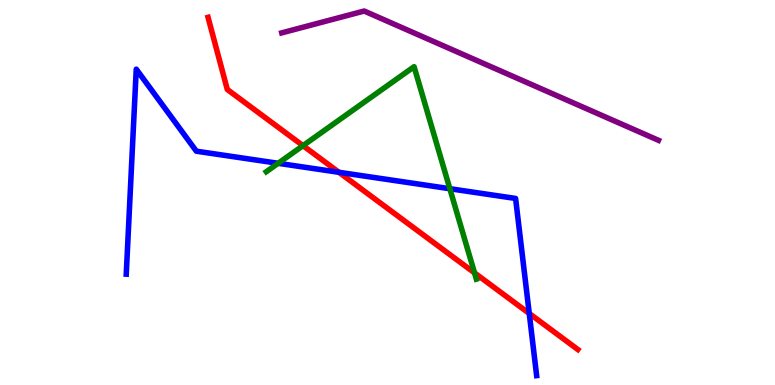[{'lines': ['blue', 'red'], 'intersections': [{'x': 4.37, 'y': 5.52}, {'x': 6.83, 'y': 1.86}]}, {'lines': ['green', 'red'], 'intersections': [{'x': 3.91, 'y': 6.22}, {'x': 6.12, 'y': 2.91}]}, {'lines': ['purple', 'red'], 'intersections': []}, {'lines': ['blue', 'green'], 'intersections': [{'x': 3.59, 'y': 5.76}, {'x': 5.8, 'y': 5.1}]}, {'lines': ['blue', 'purple'], 'intersections': []}, {'lines': ['green', 'purple'], 'intersections': []}]